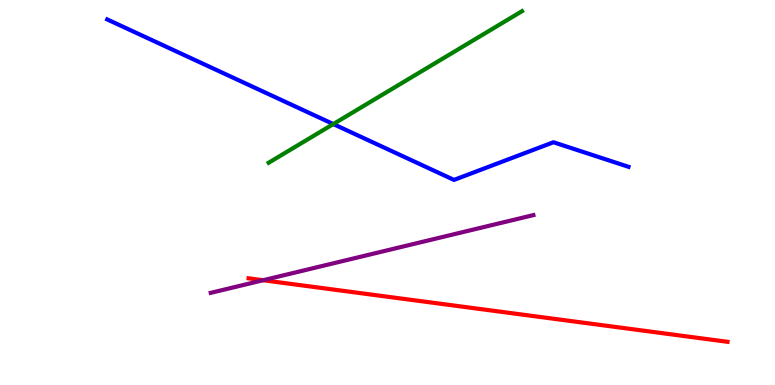[{'lines': ['blue', 'red'], 'intersections': []}, {'lines': ['green', 'red'], 'intersections': []}, {'lines': ['purple', 'red'], 'intersections': [{'x': 3.4, 'y': 2.72}]}, {'lines': ['blue', 'green'], 'intersections': [{'x': 4.3, 'y': 6.78}]}, {'lines': ['blue', 'purple'], 'intersections': []}, {'lines': ['green', 'purple'], 'intersections': []}]